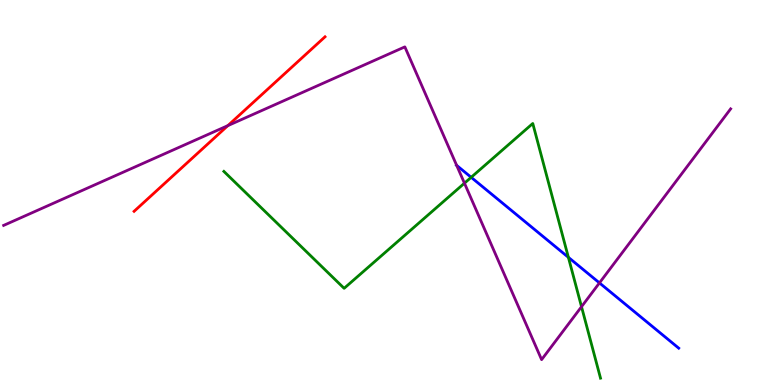[{'lines': ['blue', 'red'], 'intersections': []}, {'lines': ['green', 'red'], 'intersections': []}, {'lines': ['purple', 'red'], 'intersections': [{'x': 2.94, 'y': 6.74}]}, {'lines': ['blue', 'green'], 'intersections': [{'x': 6.08, 'y': 5.39}, {'x': 7.33, 'y': 3.32}]}, {'lines': ['blue', 'purple'], 'intersections': [{'x': 5.89, 'y': 5.7}, {'x': 7.73, 'y': 2.65}]}, {'lines': ['green', 'purple'], 'intersections': [{'x': 5.99, 'y': 5.24}, {'x': 7.5, 'y': 2.03}]}]